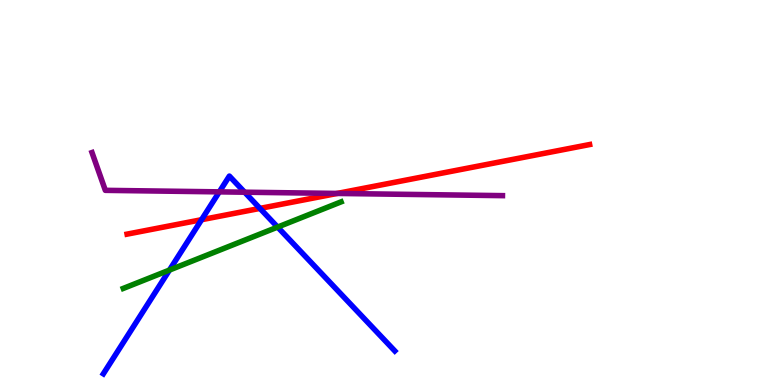[{'lines': ['blue', 'red'], 'intersections': [{'x': 2.6, 'y': 4.29}, {'x': 3.35, 'y': 4.59}]}, {'lines': ['green', 'red'], 'intersections': []}, {'lines': ['purple', 'red'], 'intersections': [{'x': 4.35, 'y': 4.98}]}, {'lines': ['blue', 'green'], 'intersections': [{'x': 2.19, 'y': 2.99}, {'x': 3.58, 'y': 4.1}]}, {'lines': ['blue', 'purple'], 'intersections': [{'x': 2.83, 'y': 5.02}, {'x': 3.16, 'y': 5.01}]}, {'lines': ['green', 'purple'], 'intersections': []}]